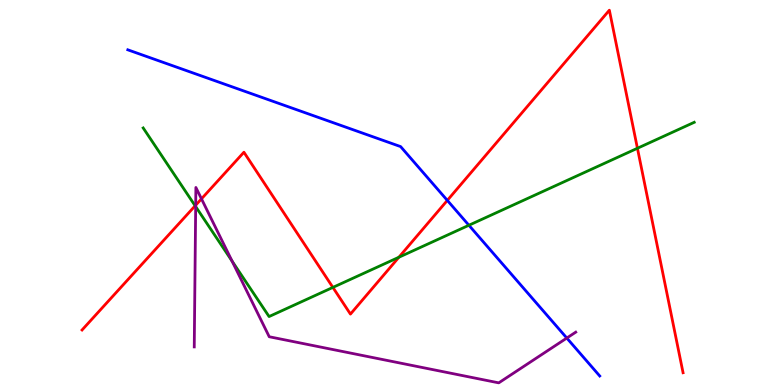[{'lines': ['blue', 'red'], 'intersections': [{'x': 5.77, 'y': 4.79}]}, {'lines': ['green', 'red'], 'intersections': [{'x': 2.52, 'y': 4.65}, {'x': 4.3, 'y': 2.54}, {'x': 5.15, 'y': 3.32}, {'x': 8.22, 'y': 6.15}]}, {'lines': ['purple', 'red'], 'intersections': [{'x': 2.53, 'y': 4.67}, {'x': 2.6, 'y': 4.84}]}, {'lines': ['blue', 'green'], 'intersections': [{'x': 6.05, 'y': 4.15}]}, {'lines': ['blue', 'purple'], 'intersections': [{'x': 7.31, 'y': 1.22}]}, {'lines': ['green', 'purple'], 'intersections': [{'x': 2.52, 'y': 4.63}, {'x': 2.99, 'y': 3.22}]}]